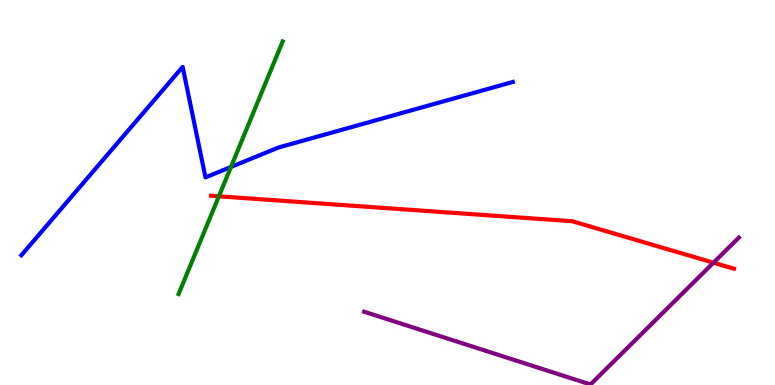[{'lines': ['blue', 'red'], 'intersections': []}, {'lines': ['green', 'red'], 'intersections': [{'x': 2.82, 'y': 4.9}]}, {'lines': ['purple', 'red'], 'intersections': [{'x': 9.21, 'y': 3.18}]}, {'lines': ['blue', 'green'], 'intersections': [{'x': 2.98, 'y': 5.66}]}, {'lines': ['blue', 'purple'], 'intersections': []}, {'lines': ['green', 'purple'], 'intersections': []}]